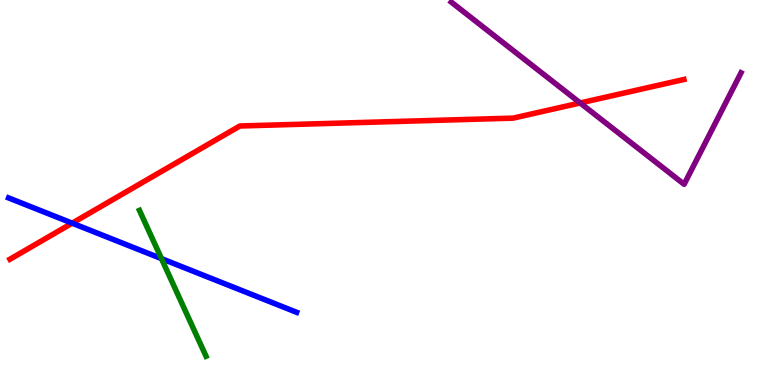[{'lines': ['blue', 'red'], 'intersections': [{'x': 0.931, 'y': 4.2}]}, {'lines': ['green', 'red'], 'intersections': []}, {'lines': ['purple', 'red'], 'intersections': [{'x': 7.49, 'y': 7.33}]}, {'lines': ['blue', 'green'], 'intersections': [{'x': 2.08, 'y': 3.28}]}, {'lines': ['blue', 'purple'], 'intersections': []}, {'lines': ['green', 'purple'], 'intersections': []}]